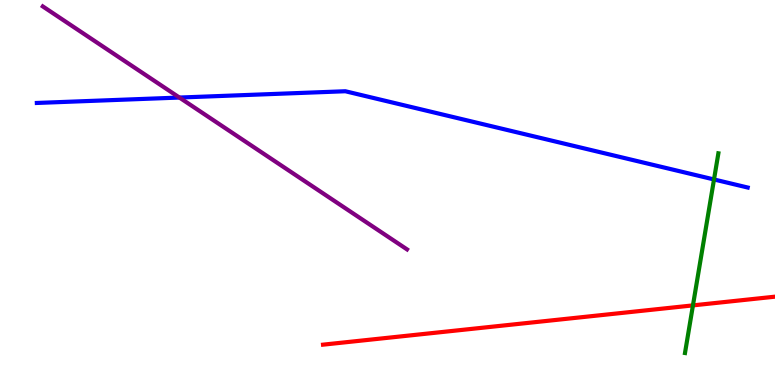[{'lines': ['blue', 'red'], 'intersections': []}, {'lines': ['green', 'red'], 'intersections': [{'x': 8.94, 'y': 2.07}]}, {'lines': ['purple', 'red'], 'intersections': []}, {'lines': ['blue', 'green'], 'intersections': [{'x': 9.21, 'y': 5.34}]}, {'lines': ['blue', 'purple'], 'intersections': [{'x': 2.31, 'y': 7.47}]}, {'lines': ['green', 'purple'], 'intersections': []}]